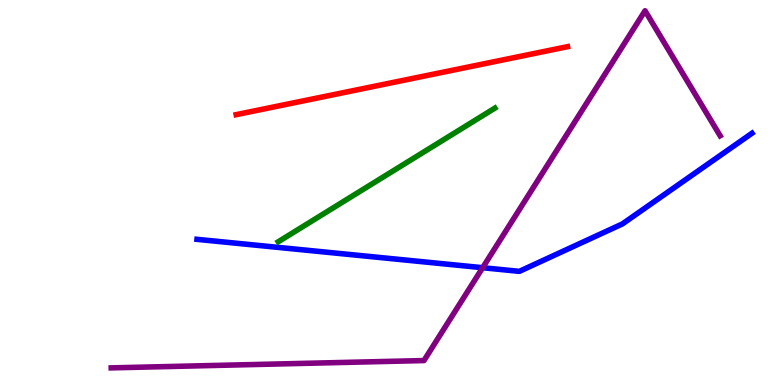[{'lines': ['blue', 'red'], 'intersections': []}, {'lines': ['green', 'red'], 'intersections': []}, {'lines': ['purple', 'red'], 'intersections': []}, {'lines': ['blue', 'green'], 'intersections': []}, {'lines': ['blue', 'purple'], 'intersections': [{'x': 6.23, 'y': 3.05}]}, {'lines': ['green', 'purple'], 'intersections': []}]